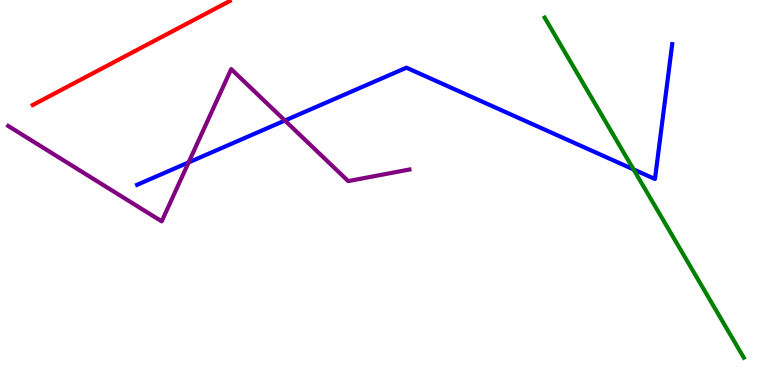[{'lines': ['blue', 'red'], 'intersections': []}, {'lines': ['green', 'red'], 'intersections': []}, {'lines': ['purple', 'red'], 'intersections': []}, {'lines': ['blue', 'green'], 'intersections': [{'x': 8.17, 'y': 5.6}]}, {'lines': ['blue', 'purple'], 'intersections': [{'x': 2.43, 'y': 5.78}, {'x': 3.68, 'y': 6.87}]}, {'lines': ['green', 'purple'], 'intersections': []}]